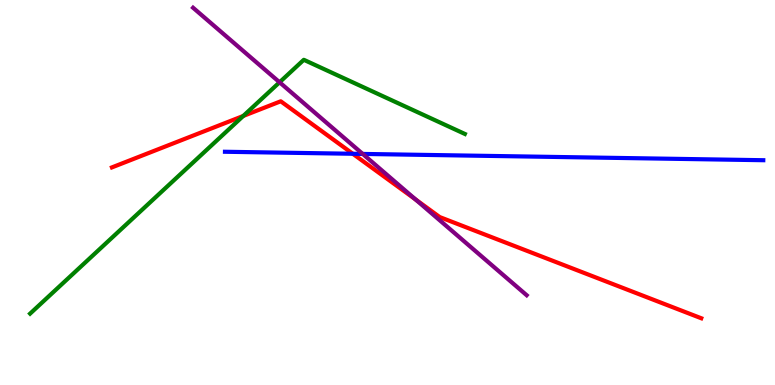[{'lines': ['blue', 'red'], 'intersections': [{'x': 4.55, 'y': 6.01}]}, {'lines': ['green', 'red'], 'intersections': [{'x': 3.14, 'y': 6.99}]}, {'lines': ['purple', 'red'], 'intersections': [{'x': 5.36, 'y': 4.82}]}, {'lines': ['blue', 'green'], 'intersections': []}, {'lines': ['blue', 'purple'], 'intersections': [{'x': 4.68, 'y': 6.0}]}, {'lines': ['green', 'purple'], 'intersections': [{'x': 3.61, 'y': 7.86}]}]